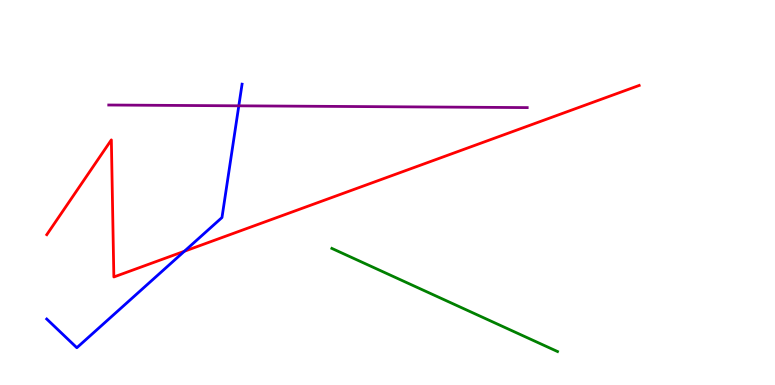[{'lines': ['blue', 'red'], 'intersections': [{'x': 2.38, 'y': 3.47}]}, {'lines': ['green', 'red'], 'intersections': []}, {'lines': ['purple', 'red'], 'intersections': []}, {'lines': ['blue', 'green'], 'intersections': []}, {'lines': ['blue', 'purple'], 'intersections': [{'x': 3.08, 'y': 7.25}]}, {'lines': ['green', 'purple'], 'intersections': []}]